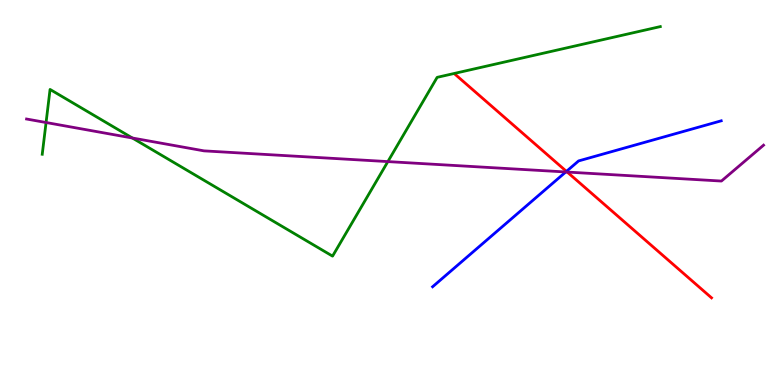[{'lines': ['blue', 'red'], 'intersections': [{'x': 7.31, 'y': 5.55}]}, {'lines': ['green', 'red'], 'intersections': []}, {'lines': ['purple', 'red'], 'intersections': [{'x': 7.32, 'y': 5.53}]}, {'lines': ['blue', 'green'], 'intersections': []}, {'lines': ['blue', 'purple'], 'intersections': [{'x': 7.3, 'y': 5.53}]}, {'lines': ['green', 'purple'], 'intersections': [{'x': 0.594, 'y': 6.82}, {'x': 1.71, 'y': 6.42}, {'x': 5.0, 'y': 5.8}]}]